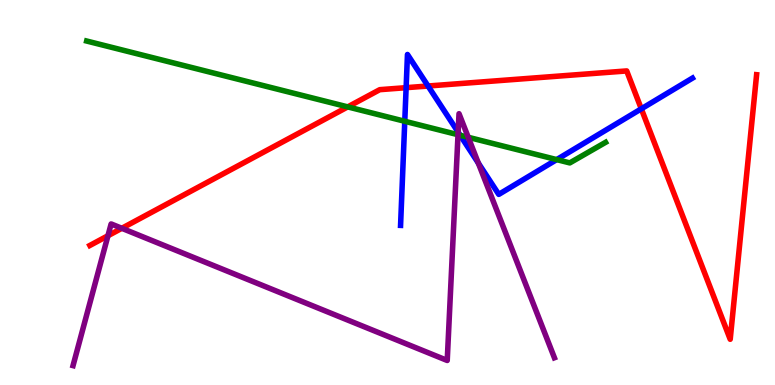[{'lines': ['blue', 'red'], 'intersections': [{'x': 5.24, 'y': 7.72}, {'x': 5.52, 'y': 7.77}, {'x': 8.28, 'y': 7.17}]}, {'lines': ['green', 'red'], 'intersections': [{'x': 4.49, 'y': 7.22}]}, {'lines': ['purple', 'red'], 'intersections': [{'x': 1.39, 'y': 3.88}, {'x': 1.57, 'y': 4.07}]}, {'lines': ['blue', 'green'], 'intersections': [{'x': 5.22, 'y': 6.85}, {'x': 5.94, 'y': 6.49}, {'x': 7.18, 'y': 5.85}]}, {'lines': ['blue', 'purple'], 'intersections': [{'x': 5.91, 'y': 6.57}, {'x': 6.17, 'y': 5.76}]}, {'lines': ['green', 'purple'], 'intersections': [{'x': 5.91, 'y': 6.5}, {'x': 6.04, 'y': 6.43}]}]